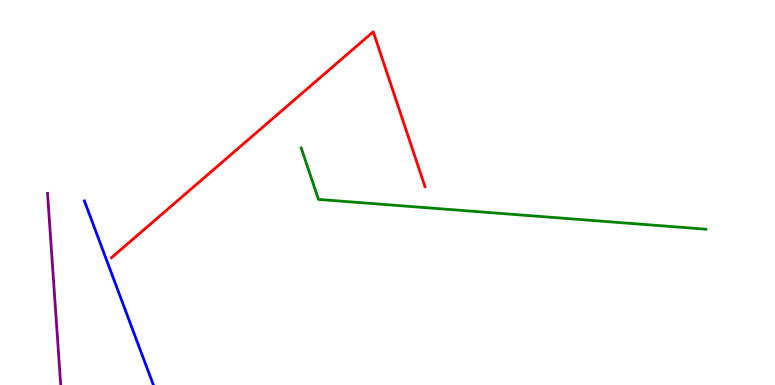[{'lines': ['blue', 'red'], 'intersections': []}, {'lines': ['green', 'red'], 'intersections': []}, {'lines': ['purple', 'red'], 'intersections': []}, {'lines': ['blue', 'green'], 'intersections': []}, {'lines': ['blue', 'purple'], 'intersections': []}, {'lines': ['green', 'purple'], 'intersections': []}]